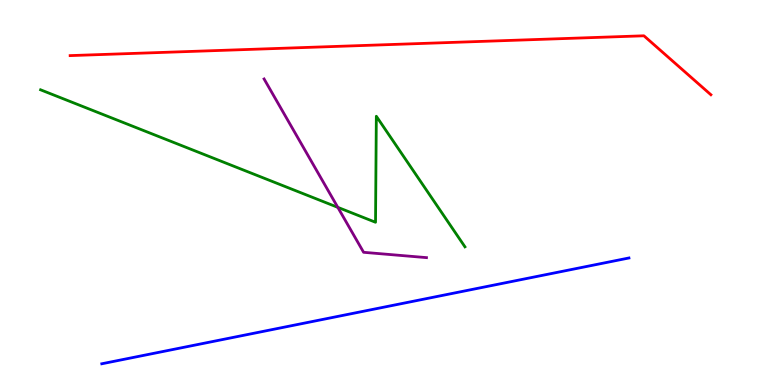[{'lines': ['blue', 'red'], 'intersections': []}, {'lines': ['green', 'red'], 'intersections': []}, {'lines': ['purple', 'red'], 'intersections': []}, {'lines': ['blue', 'green'], 'intersections': []}, {'lines': ['blue', 'purple'], 'intersections': []}, {'lines': ['green', 'purple'], 'intersections': [{'x': 4.36, 'y': 4.61}]}]